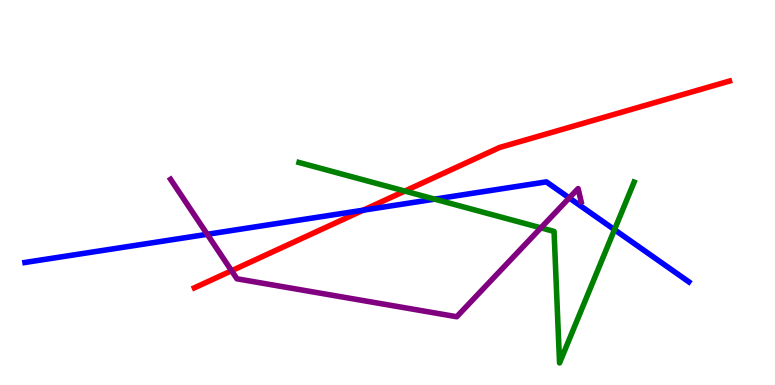[{'lines': ['blue', 'red'], 'intersections': [{'x': 4.69, 'y': 4.54}]}, {'lines': ['green', 'red'], 'intersections': [{'x': 5.22, 'y': 5.04}]}, {'lines': ['purple', 'red'], 'intersections': [{'x': 2.99, 'y': 2.97}]}, {'lines': ['blue', 'green'], 'intersections': [{'x': 5.61, 'y': 4.83}, {'x': 7.93, 'y': 4.03}]}, {'lines': ['blue', 'purple'], 'intersections': [{'x': 2.67, 'y': 3.91}, {'x': 7.35, 'y': 4.86}]}, {'lines': ['green', 'purple'], 'intersections': [{'x': 6.98, 'y': 4.08}]}]